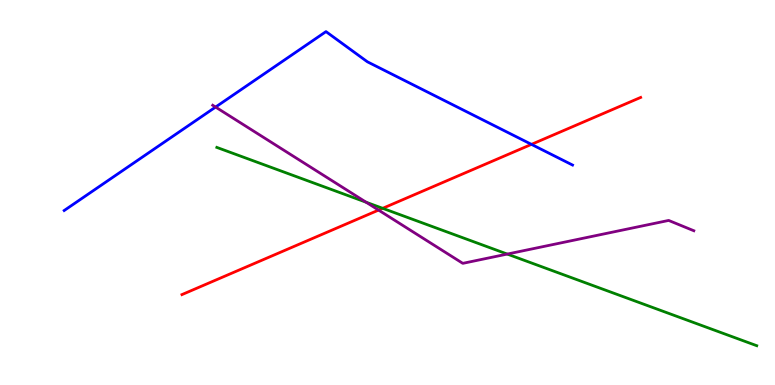[{'lines': ['blue', 'red'], 'intersections': [{'x': 6.86, 'y': 6.25}]}, {'lines': ['green', 'red'], 'intersections': [{'x': 4.94, 'y': 4.59}]}, {'lines': ['purple', 'red'], 'intersections': [{'x': 4.88, 'y': 4.54}]}, {'lines': ['blue', 'green'], 'intersections': []}, {'lines': ['blue', 'purple'], 'intersections': [{'x': 2.78, 'y': 7.22}]}, {'lines': ['green', 'purple'], 'intersections': [{'x': 4.72, 'y': 4.75}, {'x': 6.55, 'y': 3.4}]}]